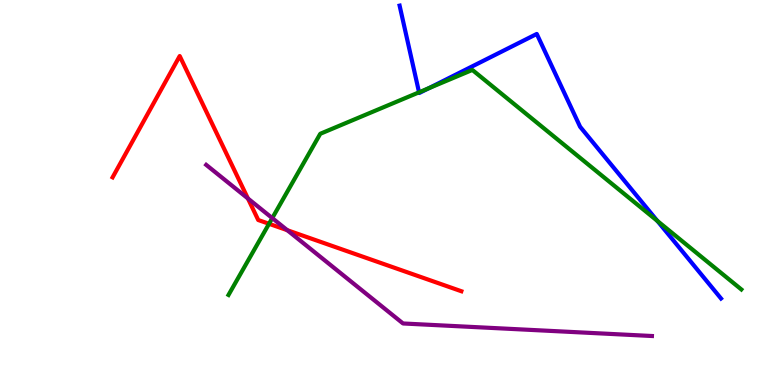[{'lines': ['blue', 'red'], 'intersections': []}, {'lines': ['green', 'red'], 'intersections': [{'x': 3.47, 'y': 4.19}]}, {'lines': ['purple', 'red'], 'intersections': [{'x': 3.2, 'y': 4.84}, {'x': 3.71, 'y': 4.02}]}, {'lines': ['blue', 'green'], 'intersections': [{'x': 5.41, 'y': 7.6}, {'x': 5.53, 'y': 7.71}, {'x': 8.48, 'y': 4.26}]}, {'lines': ['blue', 'purple'], 'intersections': []}, {'lines': ['green', 'purple'], 'intersections': [{'x': 3.51, 'y': 4.34}]}]